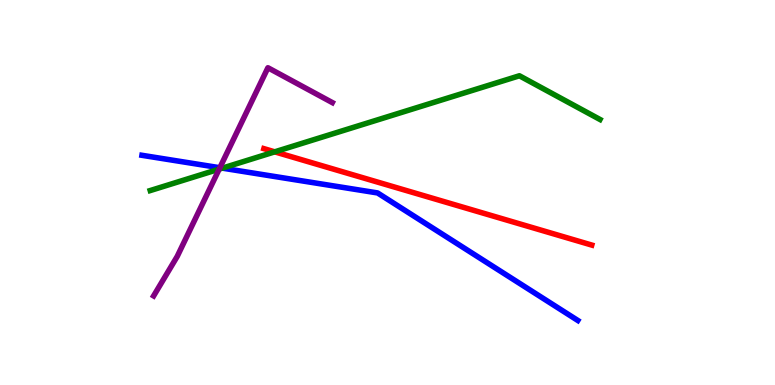[{'lines': ['blue', 'red'], 'intersections': []}, {'lines': ['green', 'red'], 'intersections': [{'x': 3.55, 'y': 6.06}]}, {'lines': ['purple', 'red'], 'intersections': []}, {'lines': ['blue', 'green'], 'intersections': [{'x': 2.87, 'y': 5.63}]}, {'lines': ['blue', 'purple'], 'intersections': [{'x': 2.84, 'y': 5.64}]}, {'lines': ['green', 'purple'], 'intersections': [{'x': 2.83, 'y': 5.61}]}]